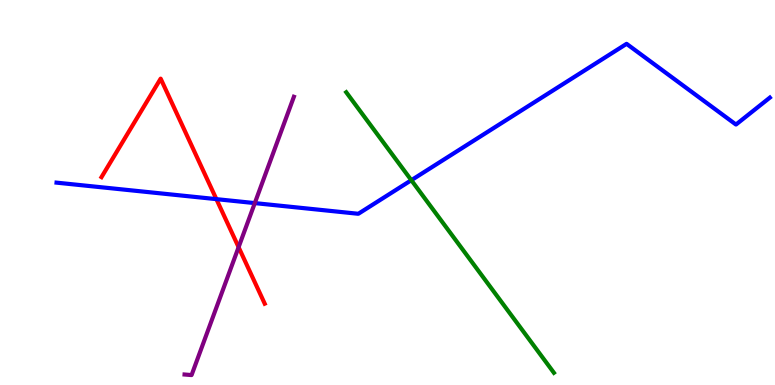[{'lines': ['blue', 'red'], 'intersections': [{'x': 2.79, 'y': 4.83}]}, {'lines': ['green', 'red'], 'intersections': []}, {'lines': ['purple', 'red'], 'intersections': [{'x': 3.08, 'y': 3.58}]}, {'lines': ['blue', 'green'], 'intersections': [{'x': 5.31, 'y': 5.32}]}, {'lines': ['blue', 'purple'], 'intersections': [{'x': 3.29, 'y': 4.72}]}, {'lines': ['green', 'purple'], 'intersections': []}]